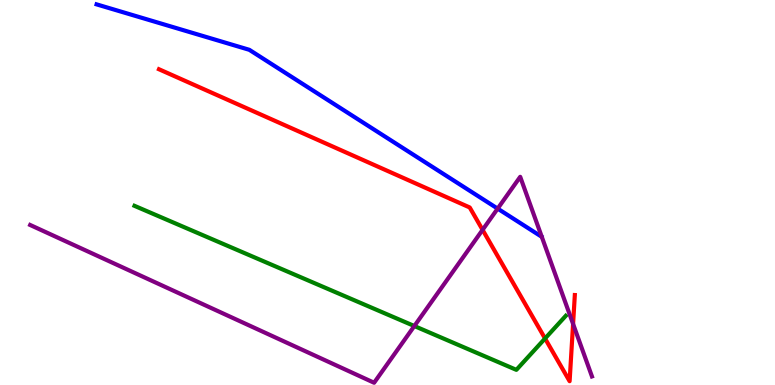[{'lines': ['blue', 'red'], 'intersections': []}, {'lines': ['green', 'red'], 'intersections': [{'x': 7.03, 'y': 1.21}]}, {'lines': ['purple', 'red'], 'intersections': [{'x': 6.23, 'y': 4.03}, {'x': 7.39, 'y': 1.59}]}, {'lines': ['blue', 'green'], 'intersections': []}, {'lines': ['blue', 'purple'], 'intersections': [{'x': 6.42, 'y': 4.58}]}, {'lines': ['green', 'purple'], 'intersections': [{'x': 5.35, 'y': 1.53}]}]